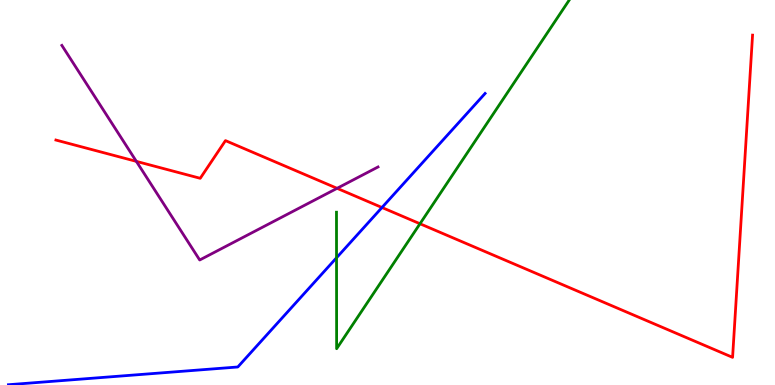[{'lines': ['blue', 'red'], 'intersections': [{'x': 4.93, 'y': 4.61}]}, {'lines': ['green', 'red'], 'intersections': [{'x': 5.42, 'y': 4.19}]}, {'lines': ['purple', 'red'], 'intersections': [{'x': 1.76, 'y': 5.81}, {'x': 4.35, 'y': 5.11}]}, {'lines': ['blue', 'green'], 'intersections': [{'x': 4.34, 'y': 3.3}]}, {'lines': ['blue', 'purple'], 'intersections': []}, {'lines': ['green', 'purple'], 'intersections': []}]